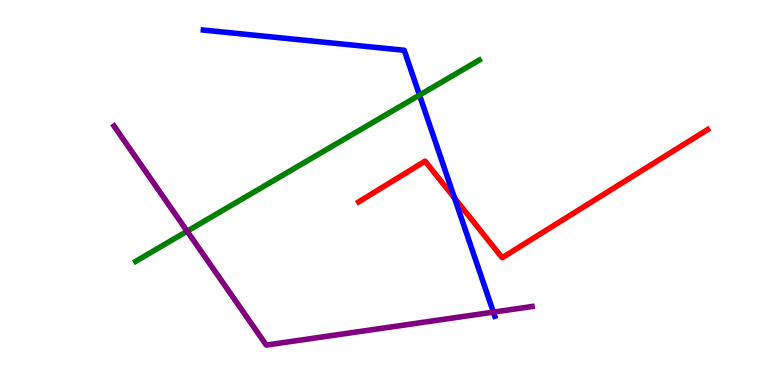[{'lines': ['blue', 'red'], 'intersections': [{'x': 5.87, 'y': 4.85}]}, {'lines': ['green', 'red'], 'intersections': []}, {'lines': ['purple', 'red'], 'intersections': []}, {'lines': ['blue', 'green'], 'intersections': [{'x': 5.41, 'y': 7.53}]}, {'lines': ['blue', 'purple'], 'intersections': [{'x': 6.37, 'y': 1.89}]}, {'lines': ['green', 'purple'], 'intersections': [{'x': 2.41, 'y': 3.99}]}]